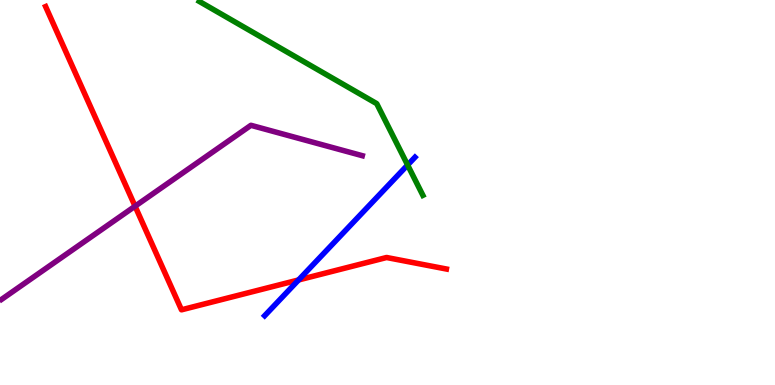[{'lines': ['blue', 'red'], 'intersections': [{'x': 3.85, 'y': 2.73}]}, {'lines': ['green', 'red'], 'intersections': []}, {'lines': ['purple', 'red'], 'intersections': [{'x': 1.74, 'y': 4.64}]}, {'lines': ['blue', 'green'], 'intersections': [{'x': 5.26, 'y': 5.71}]}, {'lines': ['blue', 'purple'], 'intersections': []}, {'lines': ['green', 'purple'], 'intersections': []}]